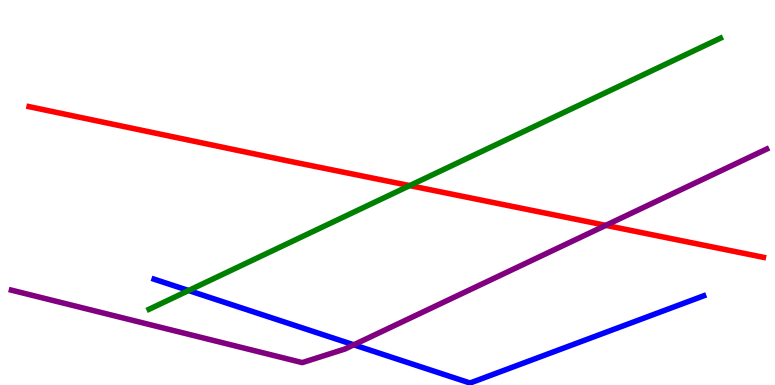[{'lines': ['blue', 'red'], 'intersections': []}, {'lines': ['green', 'red'], 'intersections': [{'x': 5.29, 'y': 5.18}]}, {'lines': ['purple', 'red'], 'intersections': [{'x': 7.82, 'y': 4.15}]}, {'lines': ['blue', 'green'], 'intersections': [{'x': 2.43, 'y': 2.45}]}, {'lines': ['blue', 'purple'], 'intersections': [{'x': 4.57, 'y': 1.04}]}, {'lines': ['green', 'purple'], 'intersections': []}]